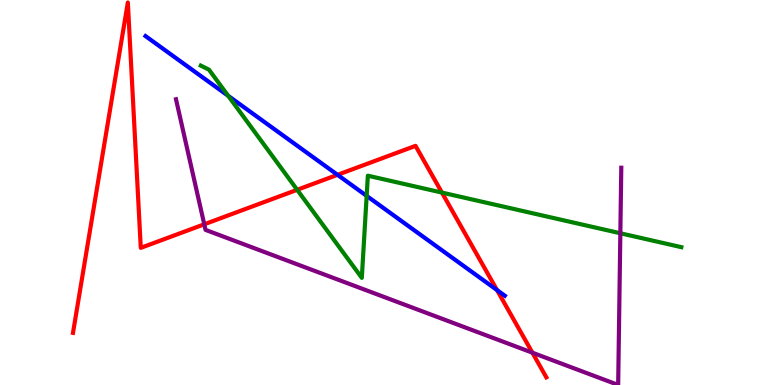[{'lines': ['blue', 'red'], 'intersections': [{'x': 4.35, 'y': 5.46}, {'x': 6.41, 'y': 2.47}]}, {'lines': ['green', 'red'], 'intersections': [{'x': 3.83, 'y': 5.07}, {'x': 5.7, 'y': 5.0}]}, {'lines': ['purple', 'red'], 'intersections': [{'x': 2.64, 'y': 4.17}, {'x': 6.87, 'y': 0.839}]}, {'lines': ['blue', 'green'], 'intersections': [{'x': 2.94, 'y': 7.51}, {'x': 4.73, 'y': 4.91}]}, {'lines': ['blue', 'purple'], 'intersections': []}, {'lines': ['green', 'purple'], 'intersections': [{'x': 8.0, 'y': 3.94}]}]